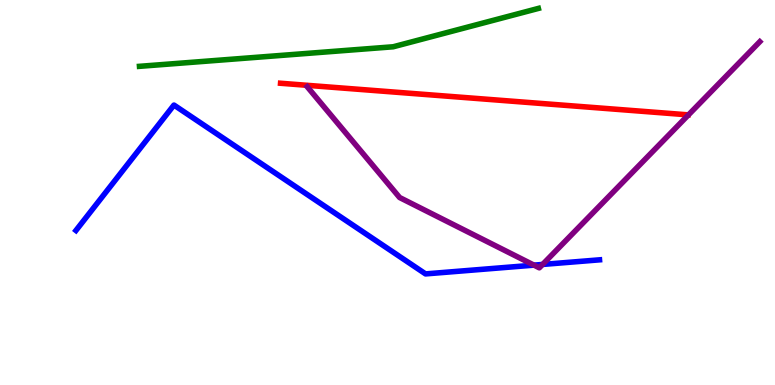[{'lines': ['blue', 'red'], 'intersections': []}, {'lines': ['green', 'red'], 'intersections': []}, {'lines': ['purple', 'red'], 'intersections': []}, {'lines': ['blue', 'green'], 'intersections': []}, {'lines': ['blue', 'purple'], 'intersections': [{'x': 6.89, 'y': 3.11}, {'x': 7.0, 'y': 3.13}]}, {'lines': ['green', 'purple'], 'intersections': []}]